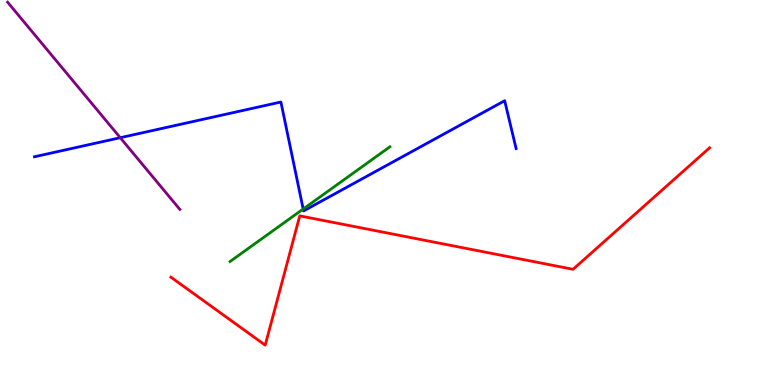[{'lines': ['blue', 'red'], 'intersections': []}, {'lines': ['green', 'red'], 'intersections': []}, {'lines': ['purple', 'red'], 'intersections': []}, {'lines': ['blue', 'green'], 'intersections': [{'x': 3.91, 'y': 4.57}]}, {'lines': ['blue', 'purple'], 'intersections': [{'x': 1.55, 'y': 6.42}]}, {'lines': ['green', 'purple'], 'intersections': []}]